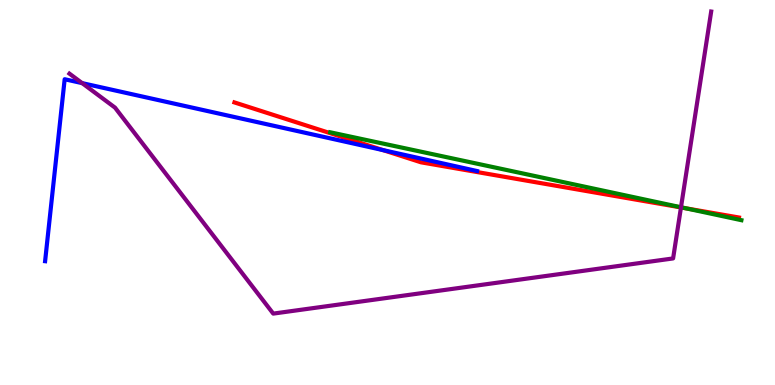[{'lines': ['blue', 'red'], 'intersections': [{'x': 4.94, 'y': 6.1}]}, {'lines': ['green', 'red'], 'intersections': [{'x': 8.84, 'y': 4.59}]}, {'lines': ['purple', 'red'], 'intersections': [{'x': 8.79, 'y': 4.61}]}, {'lines': ['blue', 'green'], 'intersections': []}, {'lines': ['blue', 'purple'], 'intersections': [{'x': 1.06, 'y': 7.84}]}, {'lines': ['green', 'purple'], 'intersections': [{'x': 8.79, 'y': 4.62}]}]